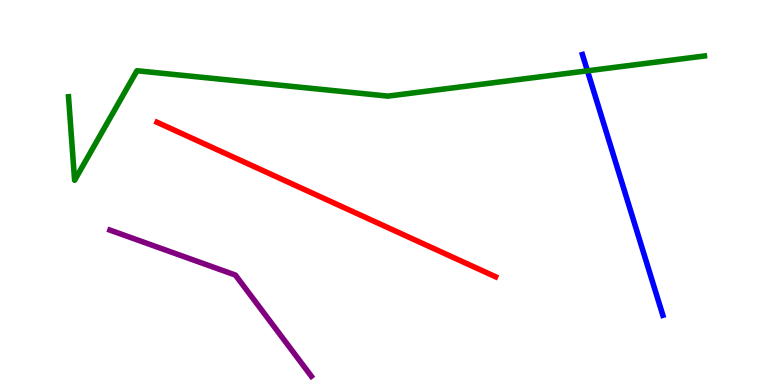[{'lines': ['blue', 'red'], 'intersections': []}, {'lines': ['green', 'red'], 'intersections': []}, {'lines': ['purple', 'red'], 'intersections': []}, {'lines': ['blue', 'green'], 'intersections': [{'x': 7.58, 'y': 8.16}]}, {'lines': ['blue', 'purple'], 'intersections': []}, {'lines': ['green', 'purple'], 'intersections': []}]